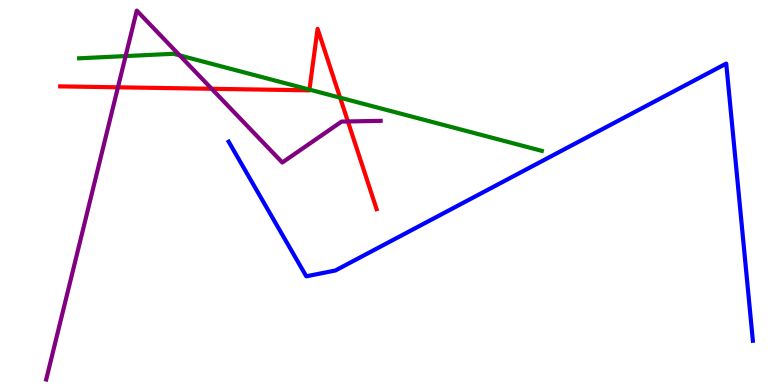[{'lines': ['blue', 'red'], 'intersections': []}, {'lines': ['green', 'red'], 'intersections': [{'x': 3.99, 'y': 7.67}, {'x': 4.39, 'y': 7.46}]}, {'lines': ['purple', 'red'], 'intersections': [{'x': 1.52, 'y': 7.73}, {'x': 2.73, 'y': 7.69}, {'x': 4.49, 'y': 6.85}]}, {'lines': ['blue', 'green'], 'intersections': []}, {'lines': ['blue', 'purple'], 'intersections': []}, {'lines': ['green', 'purple'], 'intersections': [{'x': 1.62, 'y': 8.54}, {'x': 2.32, 'y': 8.56}]}]